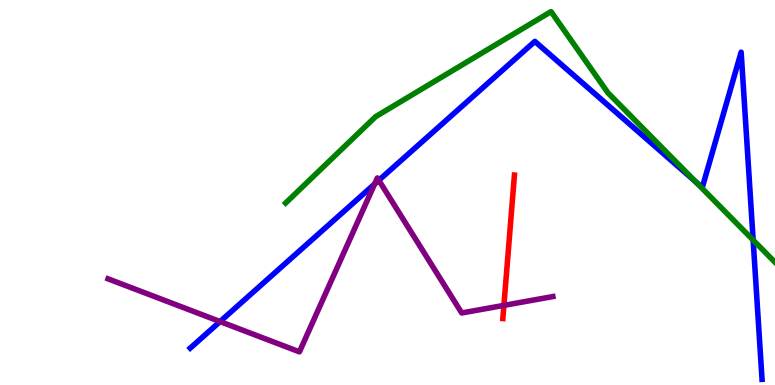[{'lines': ['blue', 'red'], 'intersections': []}, {'lines': ['green', 'red'], 'intersections': []}, {'lines': ['purple', 'red'], 'intersections': [{'x': 6.5, 'y': 2.07}]}, {'lines': ['blue', 'green'], 'intersections': [{'x': 8.98, 'y': 5.28}, {'x': 9.72, 'y': 3.76}]}, {'lines': ['blue', 'purple'], 'intersections': [{'x': 2.84, 'y': 1.65}, {'x': 4.83, 'y': 5.22}, {'x': 4.89, 'y': 5.32}]}, {'lines': ['green', 'purple'], 'intersections': []}]